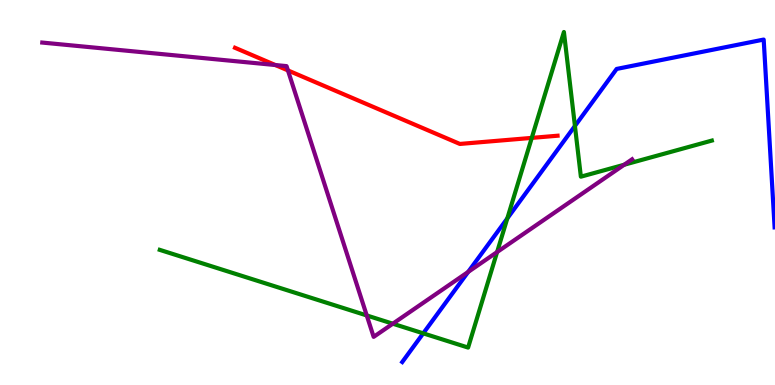[{'lines': ['blue', 'red'], 'intersections': []}, {'lines': ['green', 'red'], 'intersections': [{'x': 6.86, 'y': 6.42}]}, {'lines': ['purple', 'red'], 'intersections': [{'x': 3.55, 'y': 8.31}, {'x': 3.72, 'y': 8.17}]}, {'lines': ['blue', 'green'], 'intersections': [{'x': 5.46, 'y': 1.34}, {'x': 6.55, 'y': 4.33}, {'x': 7.42, 'y': 6.73}]}, {'lines': ['blue', 'purple'], 'intersections': [{'x': 6.04, 'y': 2.94}]}, {'lines': ['green', 'purple'], 'intersections': [{'x': 4.73, 'y': 1.81}, {'x': 5.07, 'y': 1.59}, {'x': 6.41, 'y': 3.45}, {'x': 8.05, 'y': 5.72}]}]